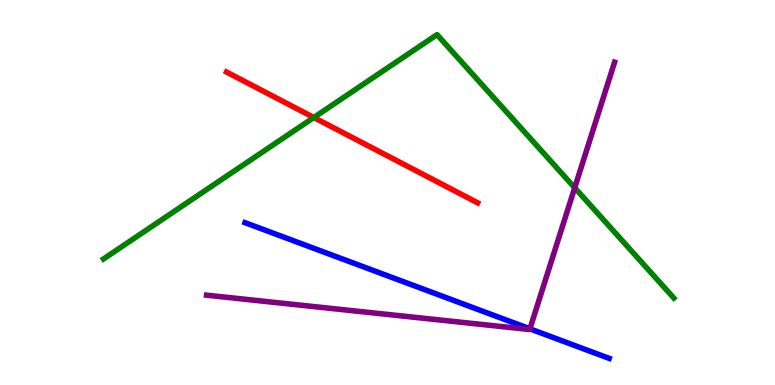[{'lines': ['blue', 'red'], 'intersections': []}, {'lines': ['green', 'red'], 'intersections': [{'x': 4.05, 'y': 6.95}]}, {'lines': ['purple', 'red'], 'intersections': []}, {'lines': ['blue', 'green'], 'intersections': []}, {'lines': ['blue', 'purple'], 'intersections': [{'x': 6.84, 'y': 1.46}]}, {'lines': ['green', 'purple'], 'intersections': [{'x': 7.42, 'y': 5.12}]}]